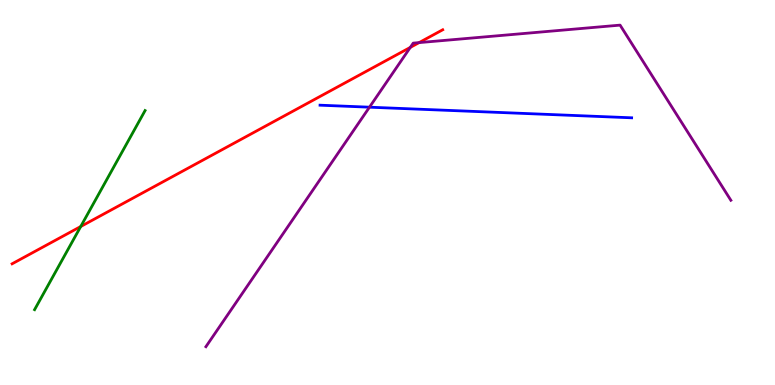[{'lines': ['blue', 'red'], 'intersections': []}, {'lines': ['green', 'red'], 'intersections': [{'x': 1.04, 'y': 4.12}]}, {'lines': ['purple', 'red'], 'intersections': [{'x': 5.29, 'y': 8.77}, {'x': 5.41, 'y': 8.89}]}, {'lines': ['blue', 'green'], 'intersections': []}, {'lines': ['blue', 'purple'], 'intersections': [{'x': 4.77, 'y': 7.22}]}, {'lines': ['green', 'purple'], 'intersections': []}]